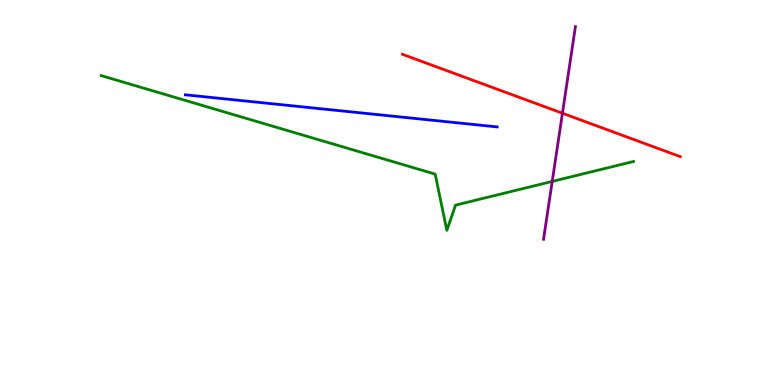[{'lines': ['blue', 'red'], 'intersections': []}, {'lines': ['green', 'red'], 'intersections': []}, {'lines': ['purple', 'red'], 'intersections': [{'x': 7.26, 'y': 7.06}]}, {'lines': ['blue', 'green'], 'intersections': []}, {'lines': ['blue', 'purple'], 'intersections': []}, {'lines': ['green', 'purple'], 'intersections': [{'x': 7.13, 'y': 5.29}]}]